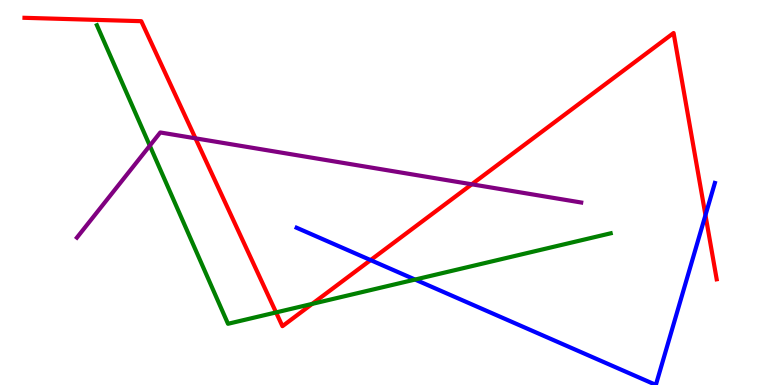[{'lines': ['blue', 'red'], 'intersections': [{'x': 4.78, 'y': 3.24}, {'x': 9.1, 'y': 4.41}]}, {'lines': ['green', 'red'], 'intersections': [{'x': 3.56, 'y': 1.89}, {'x': 4.03, 'y': 2.11}]}, {'lines': ['purple', 'red'], 'intersections': [{'x': 2.52, 'y': 6.41}, {'x': 6.09, 'y': 5.21}]}, {'lines': ['blue', 'green'], 'intersections': [{'x': 5.36, 'y': 2.74}]}, {'lines': ['blue', 'purple'], 'intersections': []}, {'lines': ['green', 'purple'], 'intersections': [{'x': 1.93, 'y': 6.22}]}]